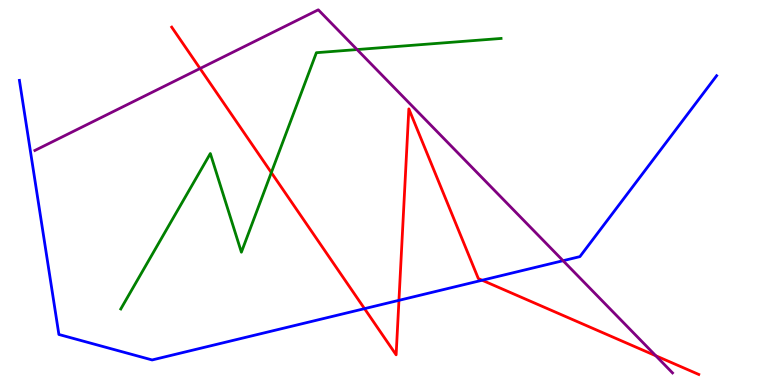[{'lines': ['blue', 'red'], 'intersections': [{'x': 4.7, 'y': 1.98}, {'x': 5.15, 'y': 2.2}, {'x': 6.22, 'y': 2.72}]}, {'lines': ['green', 'red'], 'intersections': [{'x': 3.5, 'y': 5.52}]}, {'lines': ['purple', 'red'], 'intersections': [{'x': 2.58, 'y': 8.22}, {'x': 8.46, 'y': 0.759}]}, {'lines': ['blue', 'green'], 'intersections': []}, {'lines': ['blue', 'purple'], 'intersections': [{'x': 7.27, 'y': 3.23}]}, {'lines': ['green', 'purple'], 'intersections': [{'x': 4.61, 'y': 8.71}]}]